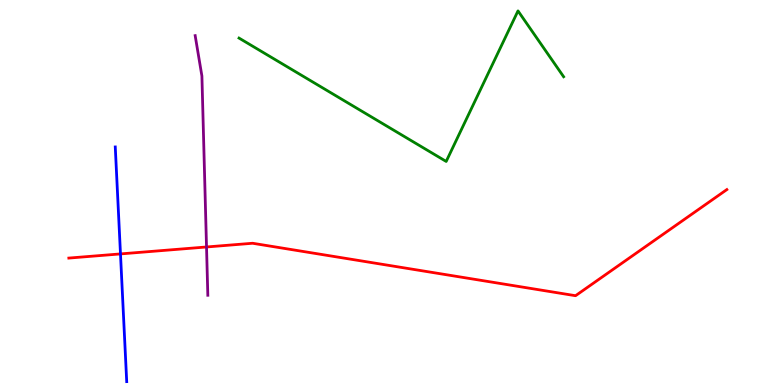[{'lines': ['blue', 'red'], 'intersections': [{'x': 1.55, 'y': 3.4}]}, {'lines': ['green', 'red'], 'intersections': []}, {'lines': ['purple', 'red'], 'intersections': [{'x': 2.66, 'y': 3.59}]}, {'lines': ['blue', 'green'], 'intersections': []}, {'lines': ['blue', 'purple'], 'intersections': []}, {'lines': ['green', 'purple'], 'intersections': []}]